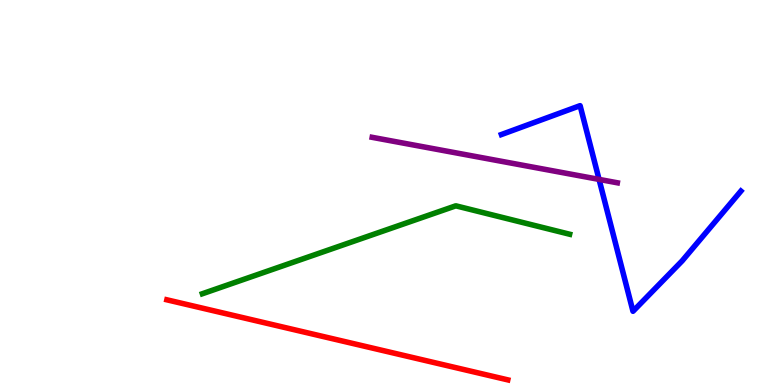[{'lines': ['blue', 'red'], 'intersections': []}, {'lines': ['green', 'red'], 'intersections': []}, {'lines': ['purple', 'red'], 'intersections': []}, {'lines': ['blue', 'green'], 'intersections': []}, {'lines': ['blue', 'purple'], 'intersections': [{'x': 7.73, 'y': 5.34}]}, {'lines': ['green', 'purple'], 'intersections': []}]